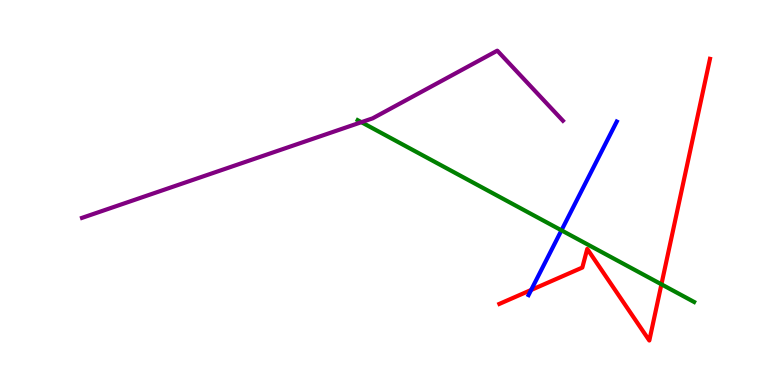[{'lines': ['blue', 'red'], 'intersections': [{'x': 6.85, 'y': 2.47}]}, {'lines': ['green', 'red'], 'intersections': [{'x': 8.53, 'y': 2.62}]}, {'lines': ['purple', 'red'], 'intersections': []}, {'lines': ['blue', 'green'], 'intersections': [{'x': 7.24, 'y': 4.02}]}, {'lines': ['blue', 'purple'], 'intersections': []}, {'lines': ['green', 'purple'], 'intersections': [{'x': 4.66, 'y': 6.83}]}]